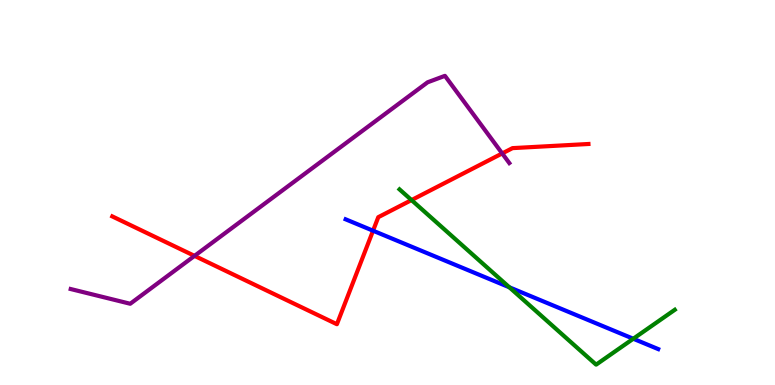[{'lines': ['blue', 'red'], 'intersections': [{'x': 4.81, 'y': 4.01}]}, {'lines': ['green', 'red'], 'intersections': [{'x': 5.31, 'y': 4.8}]}, {'lines': ['purple', 'red'], 'intersections': [{'x': 2.51, 'y': 3.35}, {'x': 6.48, 'y': 6.01}]}, {'lines': ['blue', 'green'], 'intersections': [{'x': 6.57, 'y': 2.54}, {'x': 8.17, 'y': 1.2}]}, {'lines': ['blue', 'purple'], 'intersections': []}, {'lines': ['green', 'purple'], 'intersections': []}]